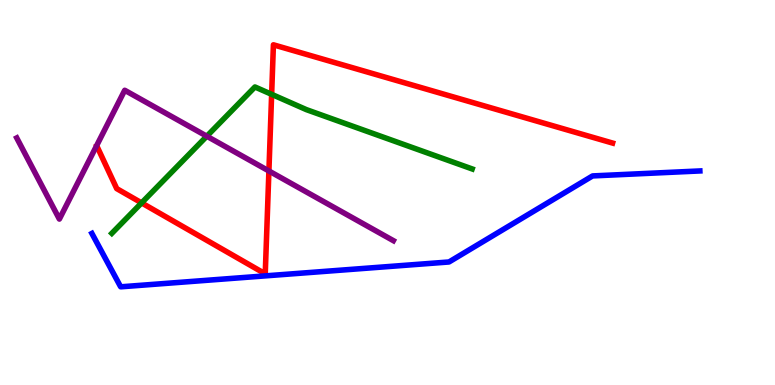[{'lines': ['blue', 'red'], 'intersections': []}, {'lines': ['green', 'red'], 'intersections': [{'x': 1.83, 'y': 4.73}, {'x': 3.51, 'y': 7.55}]}, {'lines': ['purple', 'red'], 'intersections': [{'x': 3.47, 'y': 5.56}]}, {'lines': ['blue', 'green'], 'intersections': []}, {'lines': ['blue', 'purple'], 'intersections': []}, {'lines': ['green', 'purple'], 'intersections': [{'x': 2.67, 'y': 6.46}]}]